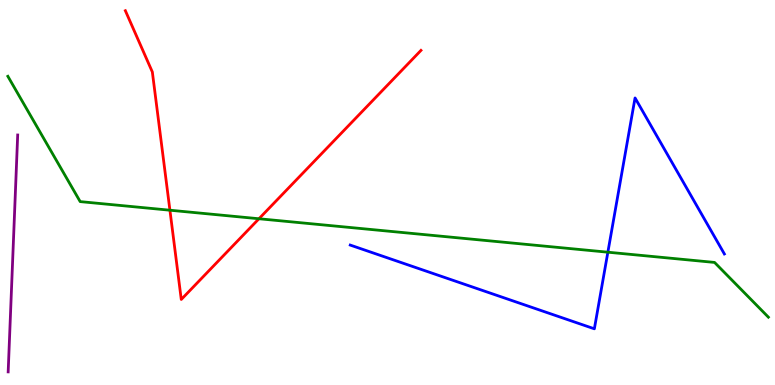[{'lines': ['blue', 'red'], 'intersections': []}, {'lines': ['green', 'red'], 'intersections': [{'x': 2.19, 'y': 4.54}, {'x': 3.34, 'y': 4.32}]}, {'lines': ['purple', 'red'], 'intersections': []}, {'lines': ['blue', 'green'], 'intersections': [{'x': 7.84, 'y': 3.45}]}, {'lines': ['blue', 'purple'], 'intersections': []}, {'lines': ['green', 'purple'], 'intersections': []}]